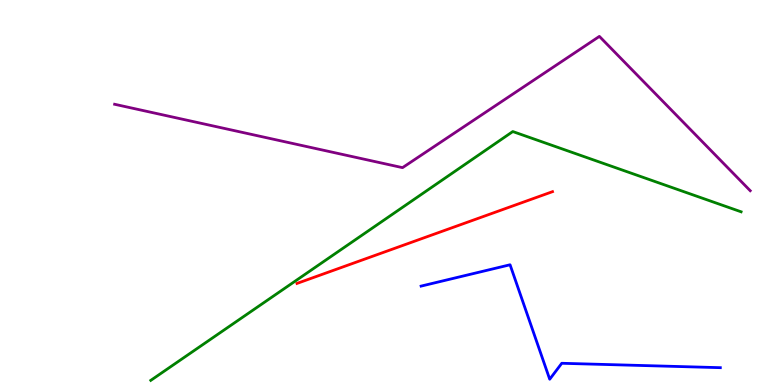[{'lines': ['blue', 'red'], 'intersections': []}, {'lines': ['green', 'red'], 'intersections': []}, {'lines': ['purple', 'red'], 'intersections': []}, {'lines': ['blue', 'green'], 'intersections': []}, {'lines': ['blue', 'purple'], 'intersections': []}, {'lines': ['green', 'purple'], 'intersections': []}]